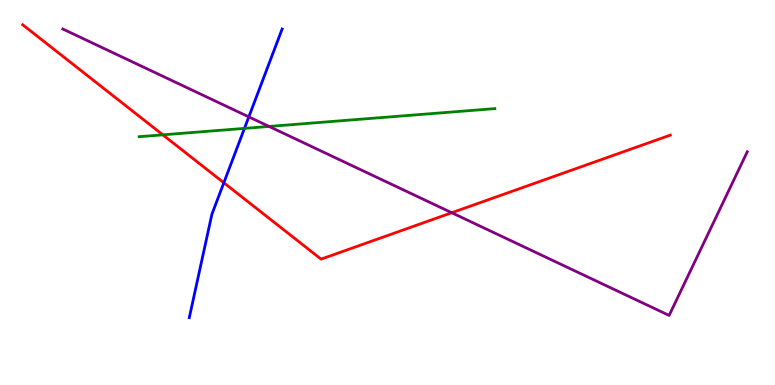[{'lines': ['blue', 'red'], 'intersections': [{'x': 2.89, 'y': 5.25}]}, {'lines': ['green', 'red'], 'intersections': [{'x': 2.1, 'y': 6.5}]}, {'lines': ['purple', 'red'], 'intersections': [{'x': 5.83, 'y': 4.47}]}, {'lines': ['blue', 'green'], 'intersections': [{'x': 3.15, 'y': 6.67}]}, {'lines': ['blue', 'purple'], 'intersections': [{'x': 3.21, 'y': 6.96}]}, {'lines': ['green', 'purple'], 'intersections': [{'x': 3.47, 'y': 6.72}]}]